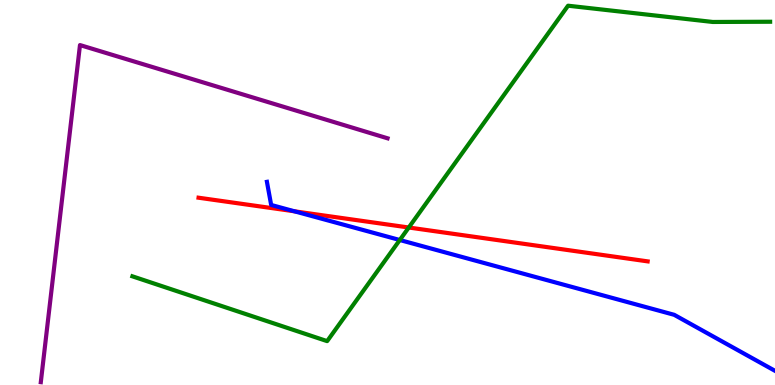[{'lines': ['blue', 'red'], 'intersections': [{'x': 3.8, 'y': 4.51}]}, {'lines': ['green', 'red'], 'intersections': [{'x': 5.27, 'y': 4.09}]}, {'lines': ['purple', 'red'], 'intersections': []}, {'lines': ['blue', 'green'], 'intersections': [{'x': 5.16, 'y': 3.77}]}, {'lines': ['blue', 'purple'], 'intersections': []}, {'lines': ['green', 'purple'], 'intersections': []}]